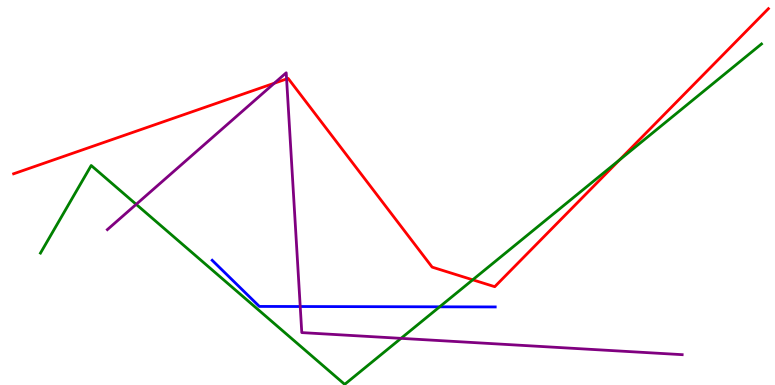[{'lines': ['blue', 'red'], 'intersections': []}, {'lines': ['green', 'red'], 'intersections': [{'x': 6.1, 'y': 2.73}, {'x': 7.99, 'y': 5.85}]}, {'lines': ['purple', 'red'], 'intersections': [{'x': 3.54, 'y': 7.84}, {'x': 3.7, 'y': 7.95}]}, {'lines': ['blue', 'green'], 'intersections': [{'x': 5.67, 'y': 2.03}]}, {'lines': ['blue', 'purple'], 'intersections': [{'x': 3.87, 'y': 2.04}]}, {'lines': ['green', 'purple'], 'intersections': [{'x': 1.76, 'y': 4.69}, {'x': 5.17, 'y': 1.21}]}]